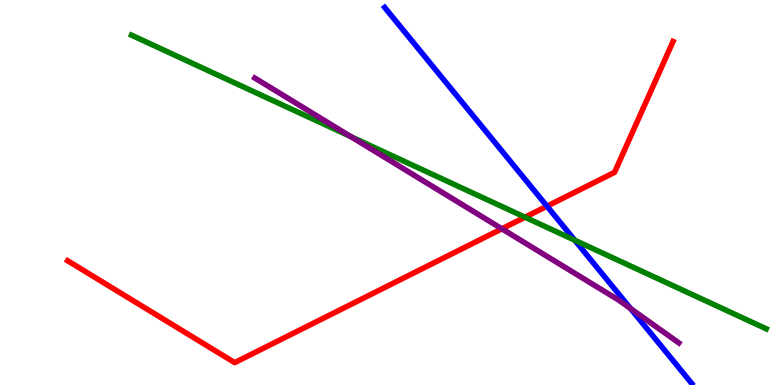[{'lines': ['blue', 'red'], 'intersections': [{'x': 7.06, 'y': 4.64}]}, {'lines': ['green', 'red'], 'intersections': [{'x': 6.77, 'y': 4.36}]}, {'lines': ['purple', 'red'], 'intersections': [{'x': 6.48, 'y': 4.06}]}, {'lines': ['blue', 'green'], 'intersections': [{'x': 7.42, 'y': 3.76}]}, {'lines': ['blue', 'purple'], 'intersections': [{'x': 8.14, 'y': 1.99}]}, {'lines': ['green', 'purple'], 'intersections': [{'x': 4.53, 'y': 6.45}]}]